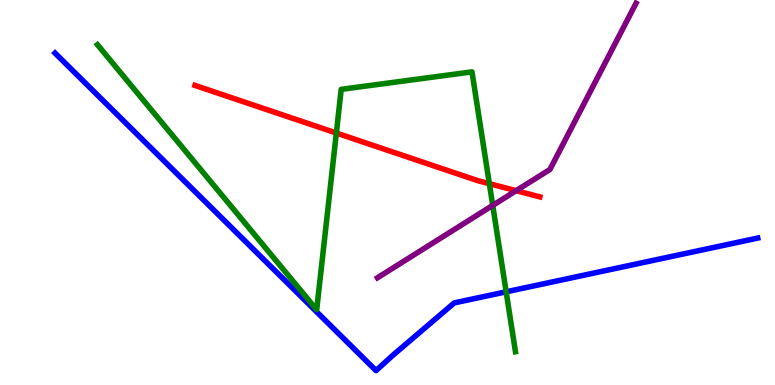[{'lines': ['blue', 'red'], 'intersections': []}, {'lines': ['green', 'red'], 'intersections': [{'x': 4.34, 'y': 6.54}, {'x': 6.31, 'y': 5.23}]}, {'lines': ['purple', 'red'], 'intersections': [{'x': 6.66, 'y': 5.05}]}, {'lines': ['blue', 'green'], 'intersections': [{'x': 6.53, 'y': 2.42}]}, {'lines': ['blue', 'purple'], 'intersections': []}, {'lines': ['green', 'purple'], 'intersections': [{'x': 6.36, 'y': 4.67}]}]